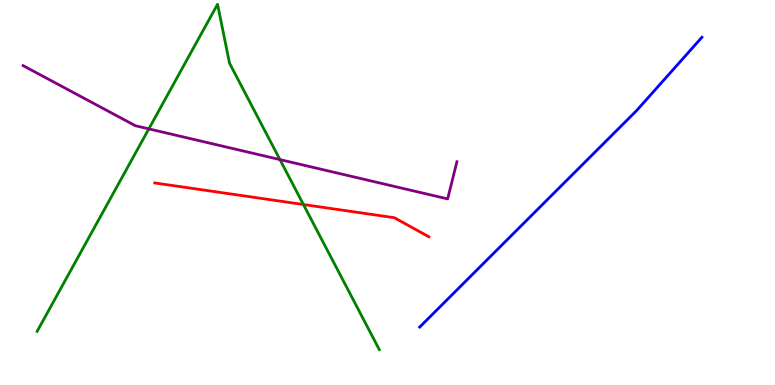[{'lines': ['blue', 'red'], 'intersections': []}, {'lines': ['green', 'red'], 'intersections': [{'x': 3.92, 'y': 4.69}]}, {'lines': ['purple', 'red'], 'intersections': []}, {'lines': ['blue', 'green'], 'intersections': []}, {'lines': ['blue', 'purple'], 'intersections': []}, {'lines': ['green', 'purple'], 'intersections': [{'x': 1.92, 'y': 6.65}, {'x': 3.61, 'y': 5.85}]}]